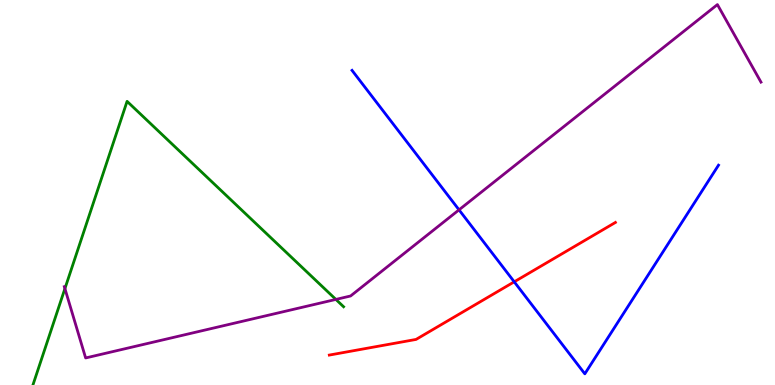[{'lines': ['blue', 'red'], 'intersections': [{'x': 6.64, 'y': 2.68}]}, {'lines': ['green', 'red'], 'intersections': []}, {'lines': ['purple', 'red'], 'intersections': []}, {'lines': ['blue', 'green'], 'intersections': []}, {'lines': ['blue', 'purple'], 'intersections': [{'x': 5.92, 'y': 4.55}]}, {'lines': ['green', 'purple'], 'intersections': [{'x': 0.838, 'y': 2.5}, {'x': 4.33, 'y': 2.22}]}]